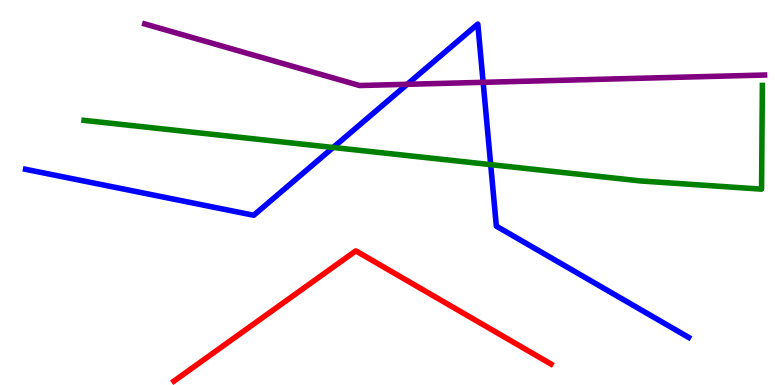[{'lines': ['blue', 'red'], 'intersections': []}, {'lines': ['green', 'red'], 'intersections': []}, {'lines': ['purple', 'red'], 'intersections': []}, {'lines': ['blue', 'green'], 'intersections': [{'x': 4.3, 'y': 6.17}, {'x': 6.33, 'y': 5.72}]}, {'lines': ['blue', 'purple'], 'intersections': [{'x': 5.25, 'y': 7.81}, {'x': 6.23, 'y': 7.86}]}, {'lines': ['green', 'purple'], 'intersections': []}]